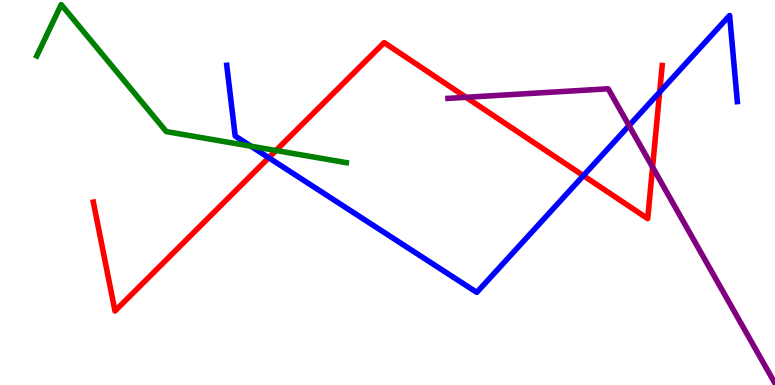[{'lines': ['blue', 'red'], 'intersections': [{'x': 3.47, 'y': 5.9}, {'x': 7.53, 'y': 5.44}, {'x': 8.51, 'y': 7.61}]}, {'lines': ['green', 'red'], 'intersections': [{'x': 3.56, 'y': 6.09}]}, {'lines': ['purple', 'red'], 'intersections': [{'x': 6.01, 'y': 7.47}, {'x': 8.42, 'y': 5.66}]}, {'lines': ['blue', 'green'], 'intersections': [{'x': 3.24, 'y': 6.2}]}, {'lines': ['blue', 'purple'], 'intersections': [{'x': 8.12, 'y': 6.74}]}, {'lines': ['green', 'purple'], 'intersections': []}]